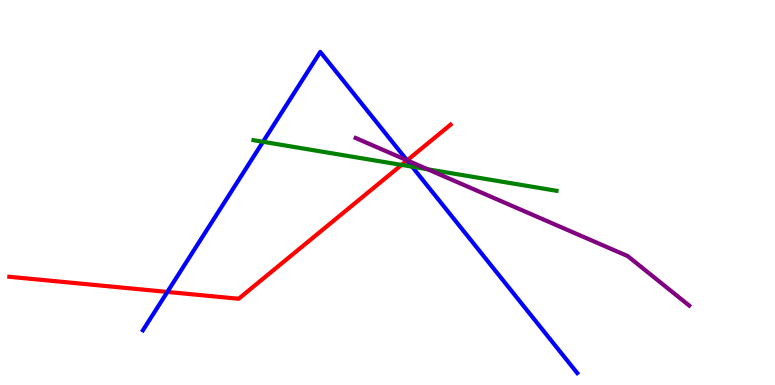[{'lines': ['blue', 'red'], 'intersections': [{'x': 2.16, 'y': 2.42}, {'x': 5.25, 'y': 5.83}]}, {'lines': ['green', 'red'], 'intersections': [{'x': 5.18, 'y': 5.72}]}, {'lines': ['purple', 'red'], 'intersections': [{'x': 5.25, 'y': 5.83}]}, {'lines': ['blue', 'green'], 'intersections': [{'x': 3.39, 'y': 6.32}, {'x': 5.32, 'y': 5.67}]}, {'lines': ['blue', 'purple'], 'intersections': [{'x': 5.25, 'y': 5.84}]}, {'lines': ['green', 'purple'], 'intersections': [{'x': 5.52, 'y': 5.6}]}]